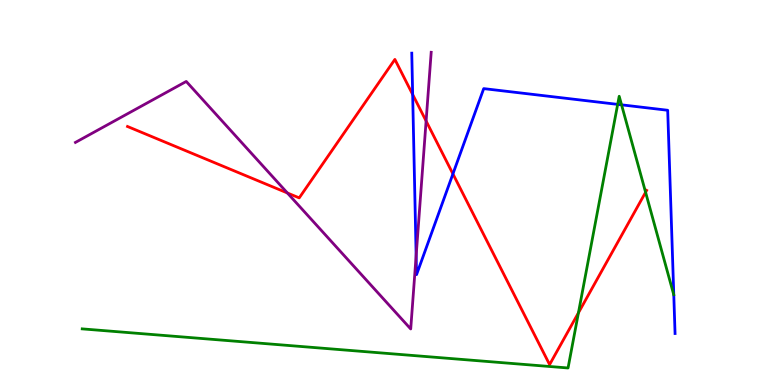[{'lines': ['blue', 'red'], 'intersections': [{'x': 5.32, 'y': 7.55}, {'x': 5.84, 'y': 5.48}]}, {'lines': ['green', 'red'], 'intersections': [{'x': 7.46, 'y': 1.88}, {'x': 8.33, 'y': 5.01}]}, {'lines': ['purple', 'red'], 'intersections': [{'x': 3.71, 'y': 4.99}, {'x': 5.5, 'y': 6.86}]}, {'lines': ['blue', 'green'], 'intersections': [{'x': 7.97, 'y': 7.29}, {'x': 8.02, 'y': 7.28}]}, {'lines': ['blue', 'purple'], 'intersections': [{'x': 5.37, 'y': 3.36}]}, {'lines': ['green', 'purple'], 'intersections': []}]